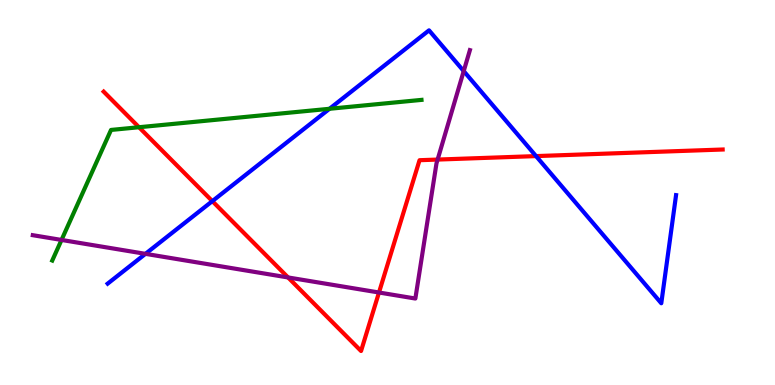[{'lines': ['blue', 'red'], 'intersections': [{'x': 2.74, 'y': 4.78}, {'x': 6.92, 'y': 5.95}]}, {'lines': ['green', 'red'], 'intersections': [{'x': 1.79, 'y': 6.7}]}, {'lines': ['purple', 'red'], 'intersections': [{'x': 3.72, 'y': 2.79}, {'x': 4.89, 'y': 2.4}, {'x': 5.65, 'y': 5.86}]}, {'lines': ['blue', 'green'], 'intersections': [{'x': 4.25, 'y': 7.17}]}, {'lines': ['blue', 'purple'], 'intersections': [{'x': 1.88, 'y': 3.41}, {'x': 5.98, 'y': 8.15}]}, {'lines': ['green', 'purple'], 'intersections': [{'x': 0.794, 'y': 3.77}]}]